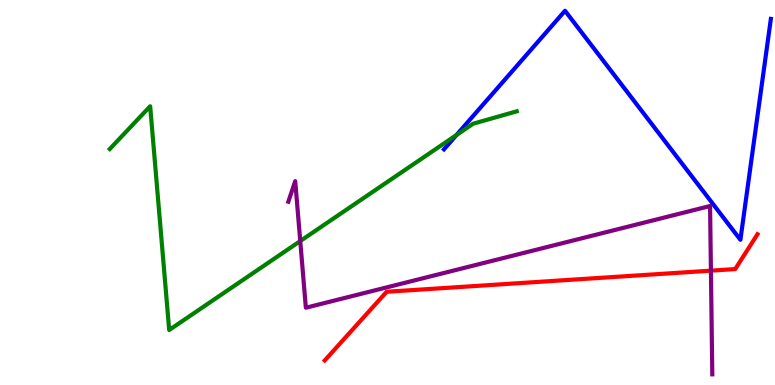[{'lines': ['blue', 'red'], 'intersections': []}, {'lines': ['green', 'red'], 'intersections': []}, {'lines': ['purple', 'red'], 'intersections': [{'x': 9.17, 'y': 2.97}]}, {'lines': ['blue', 'green'], 'intersections': [{'x': 5.89, 'y': 6.49}]}, {'lines': ['blue', 'purple'], 'intersections': []}, {'lines': ['green', 'purple'], 'intersections': [{'x': 3.87, 'y': 3.74}]}]